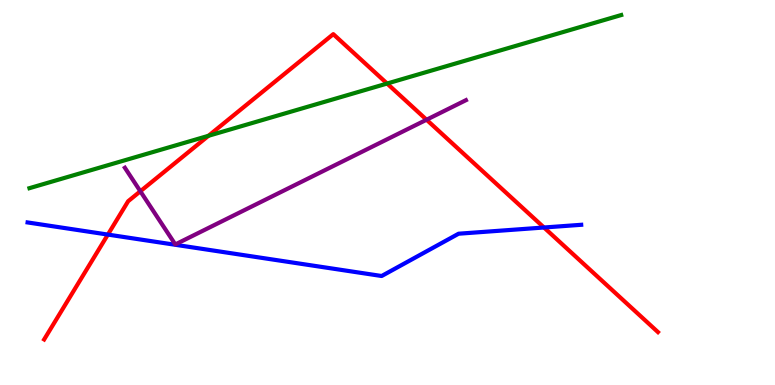[{'lines': ['blue', 'red'], 'intersections': [{'x': 1.39, 'y': 3.91}, {'x': 7.02, 'y': 4.09}]}, {'lines': ['green', 'red'], 'intersections': [{'x': 2.69, 'y': 6.47}, {'x': 4.99, 'y': 7.83}]}, {'lines': ['purple', 'red'], 'intersections': [{'x': 1.81, 'y': 5.03}, {'x': 5.5, 'y': 6.89}]}, {'lines': ['blue', 'green'], 'intersections': []}, {'lines': ['blue', 'purple'], 'intersections': []}, {'lines': ['green', 'purple'], 'intersections': []}]